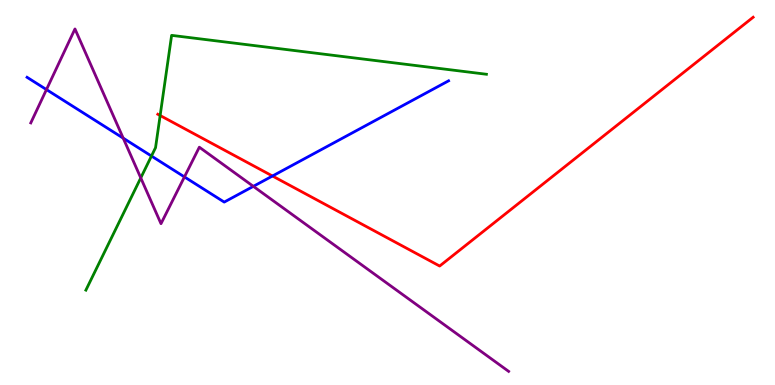[{'lines': ['blue', 'red'], 'intersections': [{'x': 3.52, 'y': 5.43}]}, {'lines': ['green', 'red'], 'intersections': [{'x': 2.07, 'y': 7.0}]}, {'lines': ['purple', 'red'], 'intersections': []}, {'lines': ['blue', 'green'], 'intersections': [{'x': 1.95, 'y': 5.95}]}, {'lines': ['blue', 'purple'], 'intersections': [{'x': 0.599, 'y': 7.67}, {'x': 1.59, 'y': 6.41}, {'x': 2.38, 'y': 5.4}, {'x': 3.27, 'y': 5.16}]}, {'lines': ['green', 'purple'], 'intersections': [{'x': 1.82, 'y': 5.38}]}]